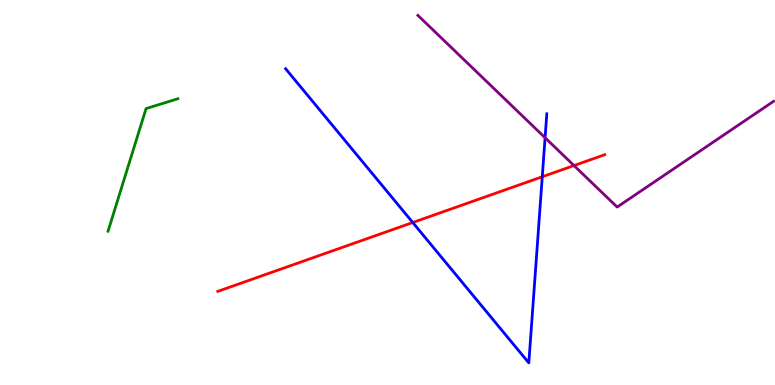[{'lines': ['blue', 'red'], 'intersections': [{'x': 5.33, 'y': 4.22}, {'x': 7.0, 'y': 5.41}]}, {'lines': ['green', 'red'], 'intersections': []}, {'lines': ['purple', 'red'], 'intersections': [{'x': 7.41, 'y': 5.7}]}, {'lines': ['blue', 'green'], 'intersections': []}, {'lines': ['blue', 'purple'], 'intersections': [{'x': 7.03, 'y': 6.42}]}, {'lines': ['green', 'purple'], 'intersections': []}]